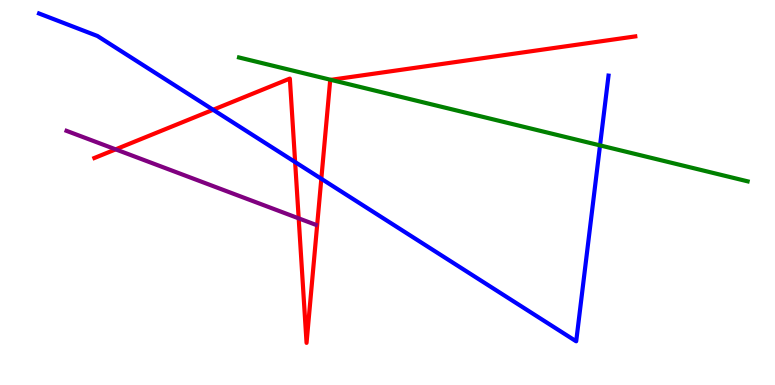[{'lines': ['blue', 'red'], 'intersections': [{'x': 2.75, 'y': 7.15}, {'x': 3.81, 'y': 5.79}, {'x': 4.15, 'y': 5.36}]}, {'lines': ['green', 'red'], 'intersections': [{'x': 4.27, 'y': 7.93}]}, {'lines': ['purple', 'red'], 'intersections': [{'x': 1.49, 'y': 6.12}, {'x': 3.85, 'y': 4.33}]}, {'lines': ['blue', 'green'], 'intersections': [{'x': 7.74, 'y': 6.22}]}, {'lines': ['blue', 'purple'], 'intersections': []}, {'lines': ['green', 'purple'], 'intersections': []}]